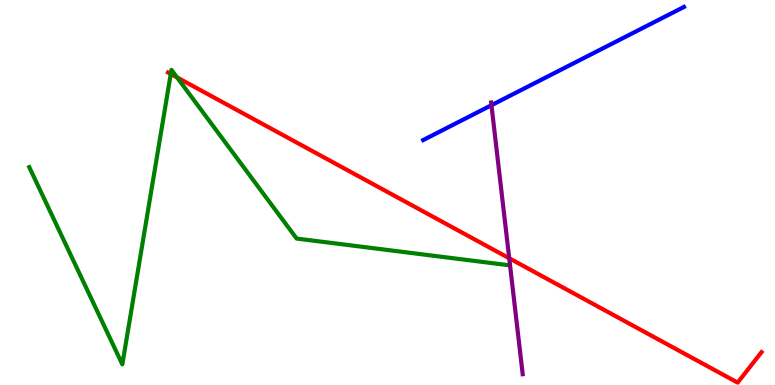[{'lines': ['blue', 'red'], 'intersections': []}, {'lines': ['green', 'red'], 'intersections': [{'x': 2.2, 'y': 8.08}, {'x': 2.28, 'y': 7.99}]}, {'lines': ['purple', 'red'], 'intersections': [{'x': 6.57, 'y': 3.29}]}, {'lines': ['blue', 'green'], 'intersections': []}, {'lines': ['blue', 'purple'], 'intersections': [{'x': 6.34, 'y': 7.27}]}, {'lines': ['green', 'purple'], 'intersections': []}]